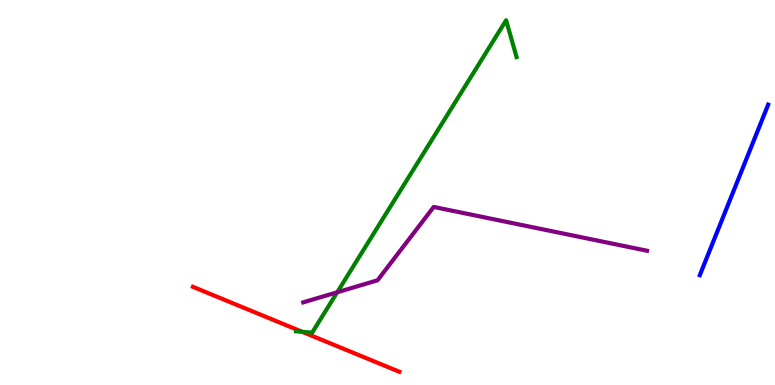[{'lines': ['blue', 'red'], 'intersections': []}, {'lines': ['green', 'red'], 'intersections': [{'x': 3.9, 'y': 1.38}]}, {'lines': ['purple', 'red'], 'intersections': []}, {'lines': ['blue', 'green'], 'intersections': []}, {'lines': ['blue', 'purple'], 'intersections': []}, {'lines': ['green', 'purple'], 'intersections': [{'x': 4.35, 'y': 2.41}]}]